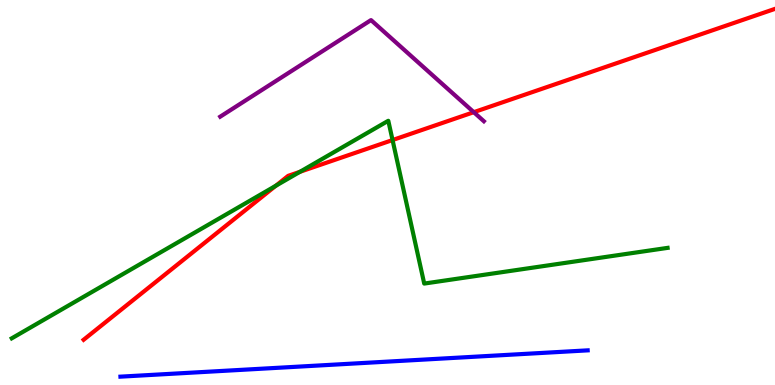[{'lines': ['blue', 'red'], 'intersections': []}, {'lines': ['green', 'red'], 'intersections': [{'x': 3.56, 'y': 5.17}, {'x': 3.87, 'y': 5.54}, {'x': 5.07, 'y': 6.36}]}, {'lines': ['purple', 'red'], 'intersections': [{'x': 6.11, 'y': 7.09}]}, {'lines': ['blue', 'green'], 'intersections': []}, {'lines': ['blue', 'purple'], 'intersections': []}, {'lines': ['green', 'purple'], 'intersections': []}]